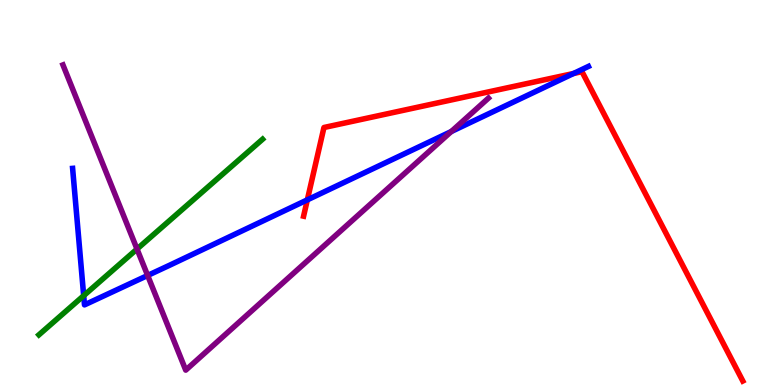[{'lines': ['blue', 'red'], 'intersections': [{'x': 3.97, 'y': 4.81}, {'x': 7.4, 'y': 8.09}]}, {'lines': ['green', 'red'], 'intersections': []}, {'lines': ['purple', 'red'], 'intersections': []}, {'lines': ['blue', 'green'], 'intersections': [{'x': 1.08, 'y': 2.32}]}, {'lines': ['blue', 'purple'], 'intersections': [{'x': 1.91, 'y': 2.85}, {'x': 5.82, 'y': 6.58}]}, {'lines': ['green', 'purple'], 'intersections': [{'x': 1.77, 'y': 3.53}]}]